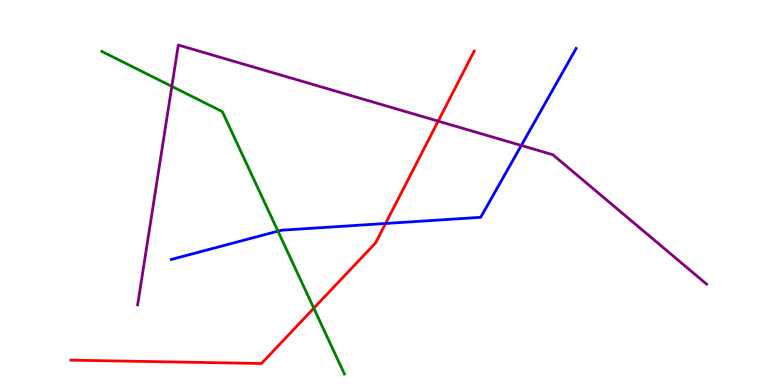[{'lines': ['blue', 'red'], 'intersections': [{'x': 4.98, 'y': 4.2}]}, {'lines': ['green', 'red'], 'intersections': [{'x': 4.05, 'y': 2.0}]}, {'lines': ['purple', 'red'], 'intersections': [{'x': 5.65, 'y': 6.85}]}, {'lines': ['blue', 'green'], 'intersections': [{'x': 3.59, 'y': 4.0}]}, {'lines': ['blue', 'purple'], 'intersections': [{'x': 6.73, 'y': 6.22}]}, {'lines': ['green', 'purple'], 'intersections': [{'x': 2.22, 'y': 7.76}]}]